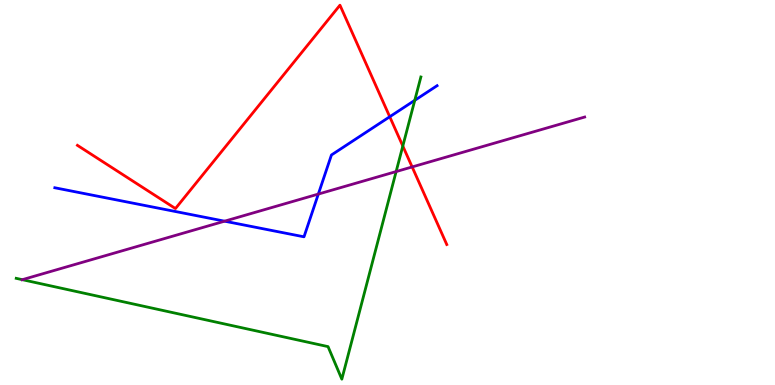[{'lines': ['blue', 'red'], 'intersections': [{'x': 5.03, 'y': 6.97}]}, {'lines': ['green', 'red'], 'intersections': [{'x': 5.2, 'y': 6.21}]}, {'lines': ['purple', 'red'], 'intersections': [{'x': 5.32, 'y': 5.66}]}, {'lines': ['blue', 'green'], 'intersections': [{'x': 5.35, 'y': 7.39}]}, {'lines': ['blue', 'purple'], 'intersections': [{'x': 2.9, 'y': 4.26}, {'x': 4.11, 'y': 4.96}]}, {'lines': ['green', 'purple'], 'intersections': [{'x': 0.288, 'y': 2.74}, {'x': 5.11, 'y': 5.54}]}]